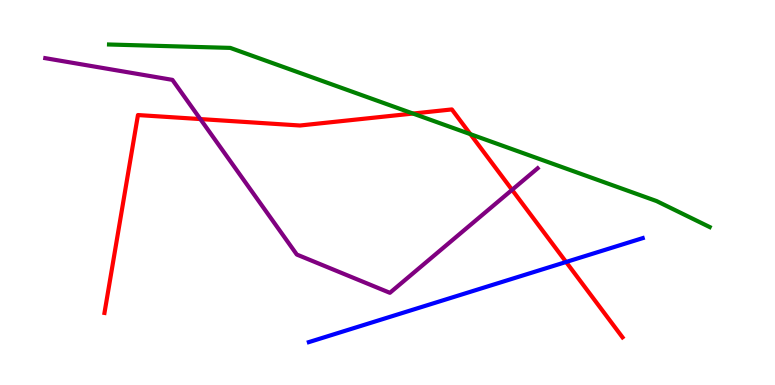[{'lines': ['blue', 'red'], 'intersections': [{'x': 7.3, 'y': 3.2}]}, {'lines': ['green', 'red'], 'intersections': [{'x': 5.33, 'y': 7.05}, {'x': 6.07, 'y': 6.52}]}, {'lines': ['purple', 'red'], 'intersections': [{'x': 2.58, 'y': 6.91}, {'x': 6.61, 'y': 5.07}]}, {'lines': ['blue', 'green'], 'intersections': []}, {'lines': ['blue', 'purple'], 'intersections': []}, {'lines': ['green', 'purple'], 'intersections': []}]